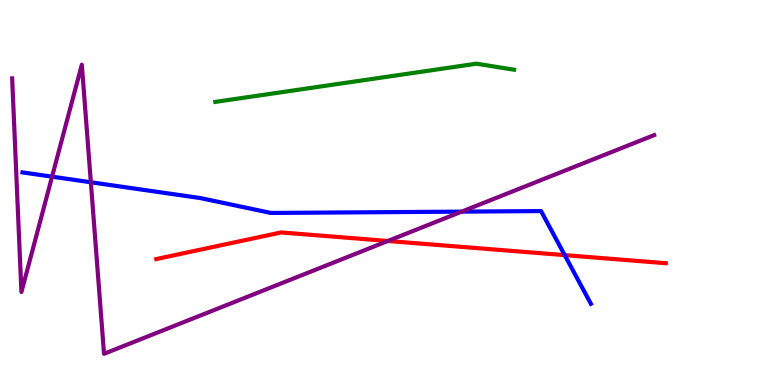[{'lines': ['blue', 'red'], 'intersections': [{'x': 7.29, 'y': 3.37}]}, {'lines': ['green', 'red'], 'intersections': []}, {'lines': ['purple', 'red'], 'intersections': [{'x': 5.0, 'y': 3.74}]}, {'lines': ['blue', 'green'], 'intersections': []}, {'lines': ['blue', 'purple'], 'intersections': [{'x': 0.672, 'y': 5.41}, {'x': 1.17, 'y': 5.27}, {'x': 5.96, 'y': 4.5}]}, {'lines': ['green', 'purple'], 'intersections': []}]